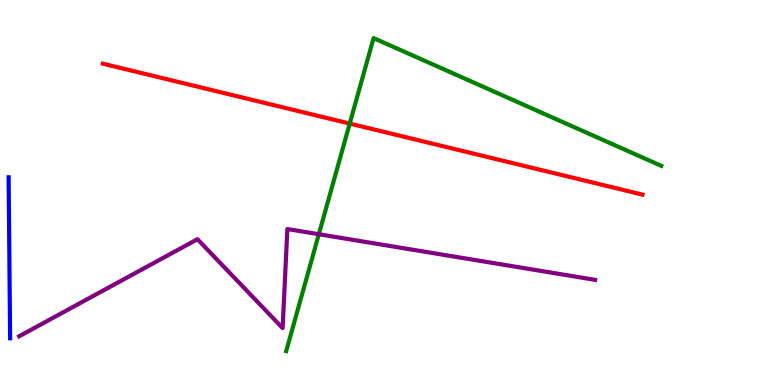[{'lines': ['blue', 'red'], 'intersections': []}, {'lines': ['green', 'red'], 'intersections': [{'x': 4.51, 'y': 6.79}]}, {'lines': ['purple', 'red'], 'intersections': []}, {'lines': ['blue', 'green'], 'intersections': []}, {'lines': ['blue', 'purple'], 'intersections': []}, {'lines': ['green', 'purple'], 'intersections': [{'x': 4.11, 'y': 3.92}]}]